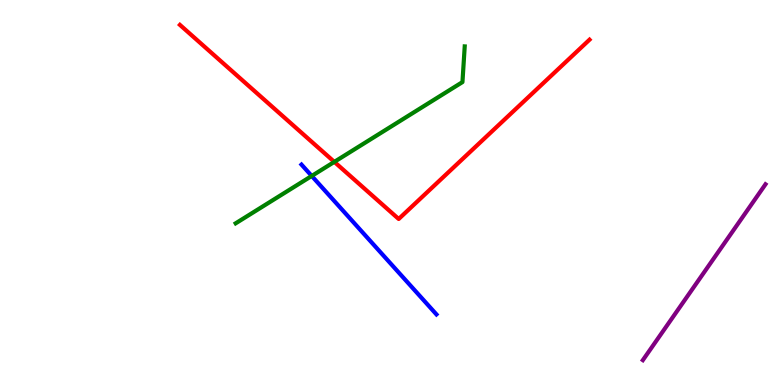[{'lines': ['blue', 'red'], 'intersections': []}, {'lines': ['green', 'red'], 'intersections': [{'x': 4.31, 'y': 5.8}]}, {'lines': ['purple', 'red'], 'intersections': []}, {'lines': ['blue', 'green'], 'intersections': [{'x': 4.02, 'y': 5.43}]}, {'lines': ['blue', 'purple'], 'intersections': []}, {'lines': ['green', 'purple'], 'intersections': []}]